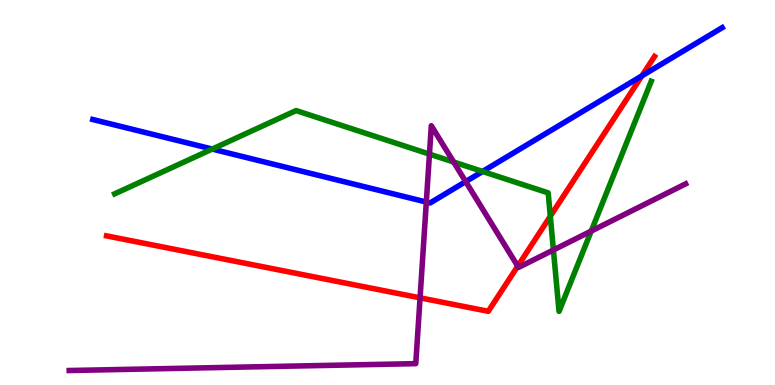[{'lines': ['blue', 'red'], 'intersections': [{'x': 8.28, 'y': 8.03}]}, {'lines': ['green', 'red'], 'intersections': [{'x': 7.1, 'y': 4.38}]}, {'lines': ['purple', 'red'], 'intersections': [{'x': 5.42, 'y': 2.26}, {'x': 6.68, 'y': 3.09}]}, {'lines': ['blue', 'green'], 'intersections': [{'x': 2.74, 'y': 6.13}, {'x': 6.23, 'y': 5.55}]}, {'lines': ['blue', 'purple'], 'intersections': [{'x': 5.5, 'y': 4.75}, {'x': 6.01, 'y': 5.28}]}, {'lines': ['green', 'purple'], 'intersections': [{'x': 5.54, 'y': 6.0}, {'x': 5.85, 'y': 5.79}, {'x': 7.14, 'y': 3.51}, {'x': 7.63, 'y': 4.0}]}]